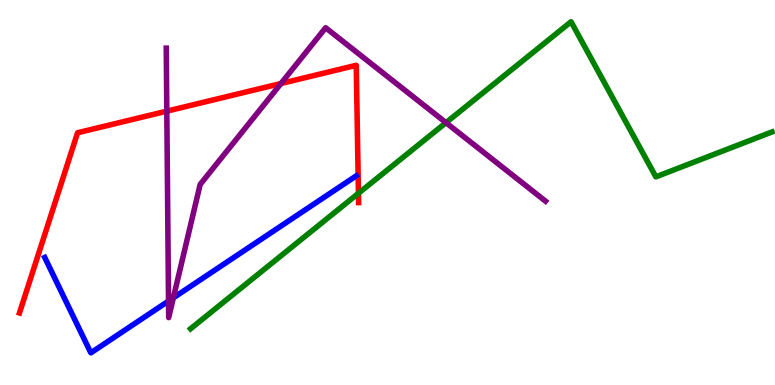[{'lines': ['blue', 'red'], 'intersections': []}, {'lines': ['green', 'red'], 'intersections': [{'x': 4.63, 'y': 4.98}]}, {'lines': ['purple', 'red'], 'intersections': [{'x': 2.15, 'y': 7.11}, {'x': 3.63, 'y': 7.83}]}, {'lines': ['blue', 'green'], 'intersections': []}, {'lines': ['blue', 'purple'], 'intersections': [{'x': 2.17, 'y': 2.18}, {'x': 2.24, 'y': 2.26}]}, {'lines': ['green', 'purple'], 'intersections': [{'x': 5.75, 'y': 6.81}]}]